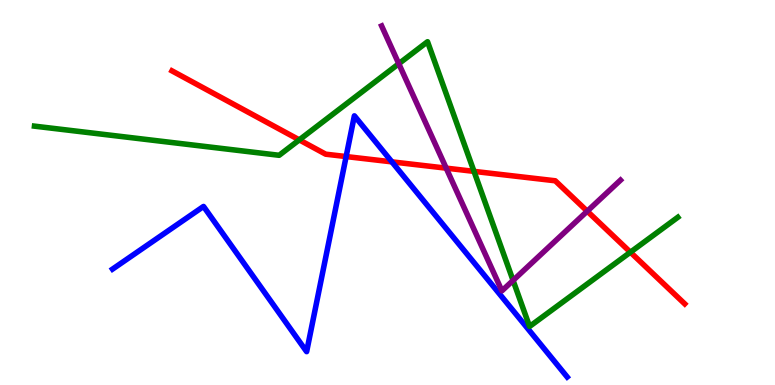[{'lines': ['blue', 'red'], 'intersections': [{'x': 4.47, 'y': 5.93}, {'x': 5.06, 'y': 5.8}]}, {'lines': ['green', 'red'], 'intersections': [{'x': 3.86, 'y': 6.37}, {'x': 6.12, 'y': 5.55}, {'x': 8.13, 'y': 3.45}]}, {'lines': ['purple', 'red'], 'intersections': [{'x': 5.76, 'y': 5.63}, {'x': 7.58, 'y': 4.51}]}, {'lines': ['blue', 'green'], 'intersections': []}, {'lines': ['blue', 'purple'], 'intersections': []}, {'lines': ['green', 'purple'], 'intersections': [{'x': 5.15, 'y': 8.34}, {'x': 6.62, 'y': 2.72}]}]